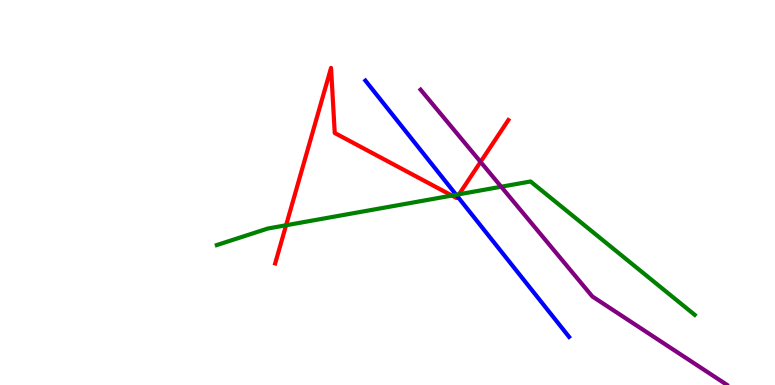[{'lines': ['blue', 'red'], 'intersections': [{'x': 5.9, 'y': 4.9}]}, {'lines': ['green', 'red'], 'intersections': [{'x': 3.69, 'y': 4.15}, {'x': 5.83, 'y': 4.92}, {'x': 5.92, 'y': 4.95}]}, {'lines': ['purple', 'red'], 'intersections': [{'x': 6.2, 'y': 5.8}]}, {'lines': ['blue', 'green'], 'intersections': [{'x': 5.89, 'y': 4.94}]}, {'lines': ['blue', 'purple'], 'intersections': []}, {'lines': ['green', 'purple'], 'intersections': [{'x': 6.47, 'y': 5.15}]}]